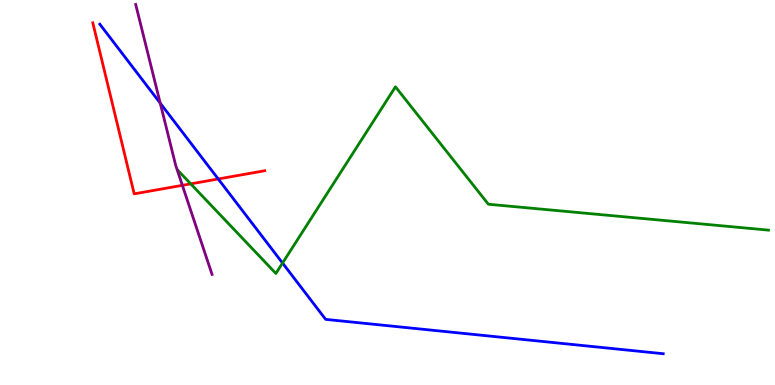[{'lines': ['blue', 'red'], 'intersections': [{'x': 2.82, 'y': 5.35}]}, {'lines': ['green', 'red'], 'intersections': [{'x': 2.46, 'y': 5.22}]}, {'lines': ['purple', 'red'], 'intersections': [{'x': 2.35, 'y': 5.19}]}, {'lines': ['blue', 'green'], 'intersections': [{'x': 3.65, 'y': 3.17}]}, {'lines': ['blue', 'purple'], 'intersections': [{'x': 2.07, 'y': 7.32}]}, {'lines': ['green', 'purple'], 'intersections': []}]